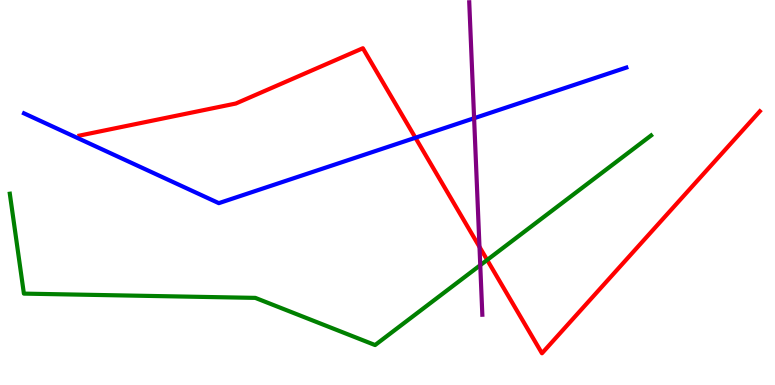[{'lines': ['blue', 'red'], 'intersections': [{'x': 5.36, 'y': 6.42}]}, {'lines': ['green', 'red'], 'intersections': [{'x': 6.29, 'y': 3.25}]}, {'lines': ['purple', 'red'], 'intersections': [{'x': 6.19, 'y': 3.59}]}, {'lines': ['blue', 'green'], 'intersections': []}, {'lines': ['blue', 'purple'], 'intersections': [{'x': 6.12, 'y': 6.93}]}, {'lines': ['green', 'purple'], 'intersections': [{'x': 6.2, 'y': 3.11}]}]